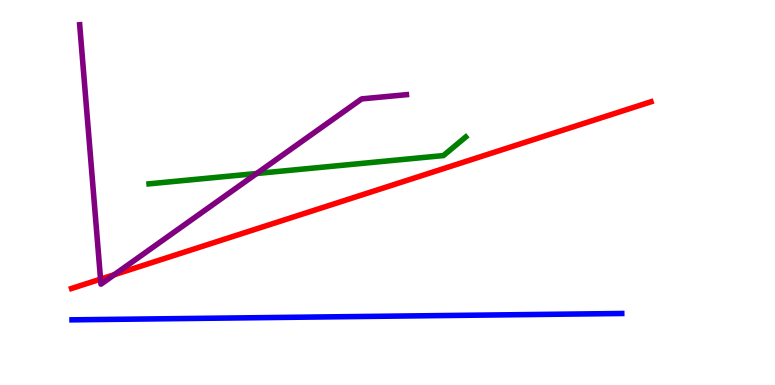[{'lines': ['blue', 'red'], 'intersections': []}, {'lines': ['green', 'red'], 'intersections': []}, {'lines': ['purple', 'red'], 'intersections': [{'x': 1.3, 'y': 2.75}, {'x': 1.47, 'y': 2.86}]}, {'lines': ['blue', 'green'], 'intersections': []}, {'lines': ['blue', 'purple'], 'intersections': []}, {'lines': ['green', 'purple'], 'intersections': [{'x': 3.31, 'y': 5.49}]}]